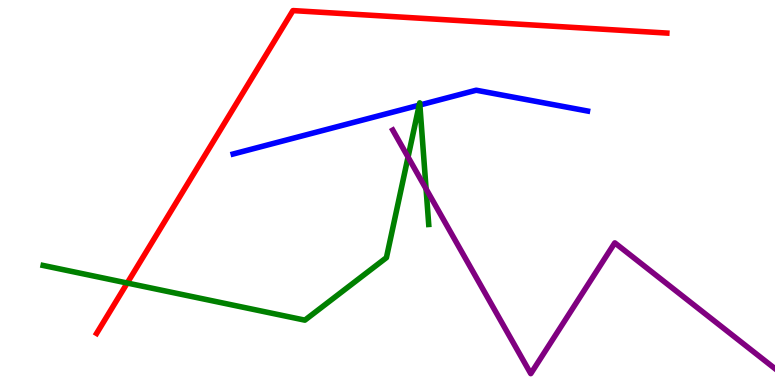[{'lines': ['blue', 'red'], 'intersections': []}, {'lines': ['green', 'red'], 'intersections': [{'x': 1.64, 'y': 2.65}]}, {'lines': ['purple', 'red'], 'intersections': []}, {'lines': ['blue', 'green'], 'intersections': [{'x': 5.41, 'y': 7.27}, {'x': 5.42, 'y': 7.27}]}, {'lines': ['blue', 'purple'], 'intersections': []}, {'lines': ['green', 'purple'], 'intersections': [{'x': 5.27, 'y': 5.92}, {'x': 5.5, 'y': 5.09}]}]